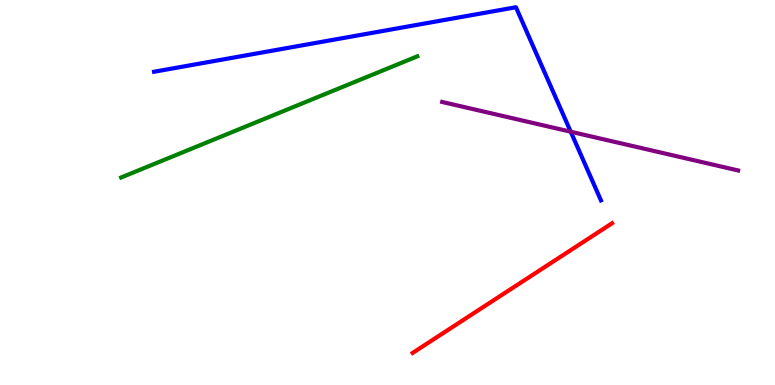[{'lines': ['blue', 'red'], 'intersections': []}, {'lines': ['green', 'red'], 'intersections': []}, {'lines': ['purple', 'red'], 'intersections': []}, {'lines': ['blue', 'green'], 'intersections': []}, {'lines': ['blue', 'purple'], 'intersections': [{'x': 7.36, 'y': 6.58}]}, {'lines': ['green', 'purple'], 'intersections': []}]